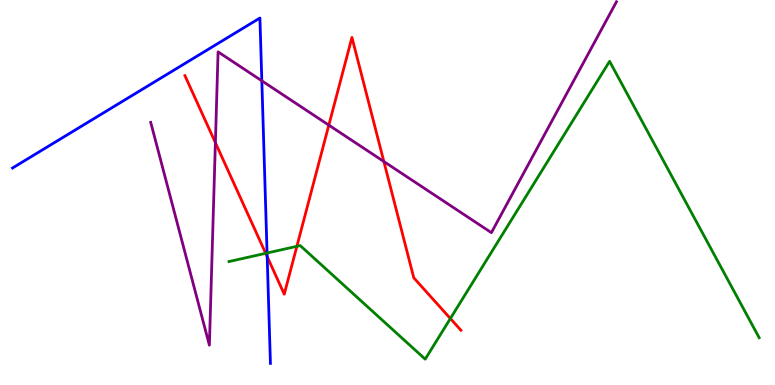[{'lines': ['blue', 'red'], 'intersections': [{'x': 3.45, 'y': 3.33}]}, {'lines': ['green', 'red'], 'intersections': [{'x': 3.43, 'y': 3.42}, {'x': 3.83, 'y': 3.6}, {'x': 5.81, 'y': 1.73}]}, {'lines': ['purple', 'red'], 'intersections': [{'x': 2.78, 'y': 6.29}, {'x': 4.24, 'y': 6.75}, {'x': 4.95, 'y': 5.8}]}, {'lines': ['blue', 'green'], 'intersections': [{'x': 3.45, 'y': 3.43}]}, {'lines': ['blue', 'purple'], 'intersections': [{'x': 3.38, 'y': 7.9}]}, {'lines': ['green', 'purple'], 'intersections': []}]